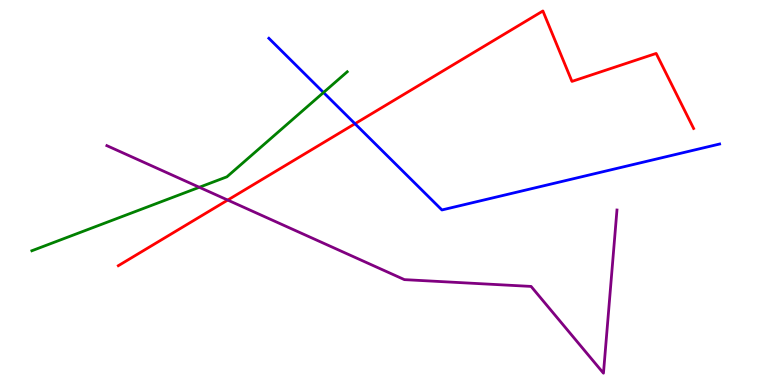[{'lines': ['blue', 'red'], 'intersections': [{'x': 4.58, 'y': 6.79}]}, {'lines': ['green', 'red'], 'intersections': []}, {'lines': ['purple', 'red'], 'intersections': [{'x': 2.94, 'y': 4.8}]}, {'lines': ['blue', 'green'], 'intersections': [{'x': 4.17, 'y': 7.6}]}, {'lines': ['blue', 'purple'], 'intersections': []}, {'lines': ['green', 'purple'], 'intersections': [{'x': 2.57, 'y': 5.14}]}]